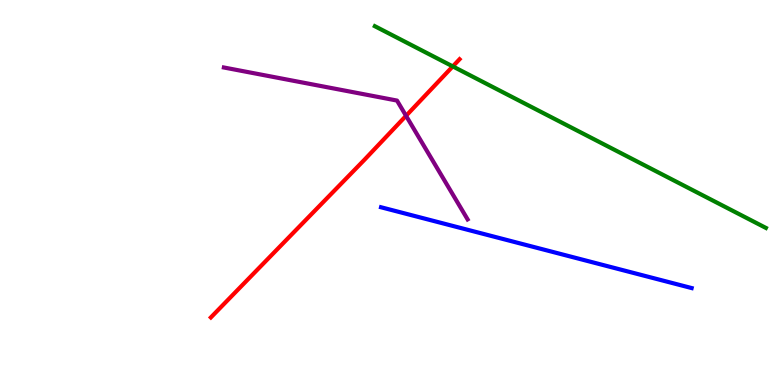[{'lines': ['blue', 'red'], 'intersections': []}, {'lines': ['green', 'red'], 'intersections': [{'x': 5.84, 'y': 8.28}]}, {'lines': ['purple', 'red'], 'intersections': [{'x': 5.24, 'y': 6.99}]}, {'lines': ['blue', 'green'], 'intersections': []}, {'lines': ['blue', 'purple'], 'intersections': []}, {'lines': ['green', 'purple'], 'intersections': []}]